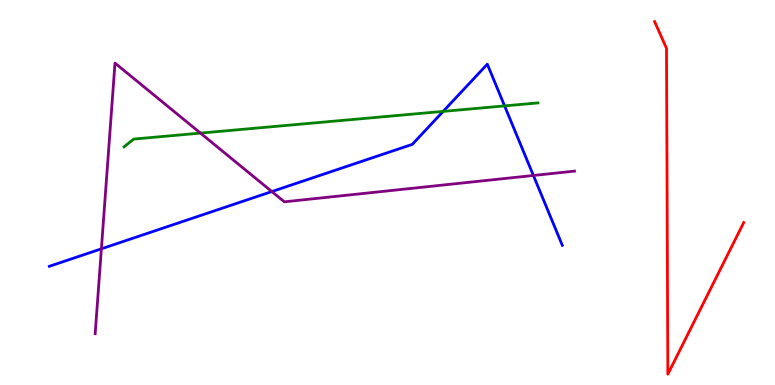[{'lines': ['blue', 'red'], 'intersections': []}, {'lines': ['green', 'red'], 'intersections': []}, {'lines': ['purple', 'red'], 'intersections': []}, {'lines': ['blue', 'green'], 'intersections': [{'x': 5.72, 'y': 7.11}, {'x': 6.51, 'y': 7.25}]}, {'lines': ['blue', 'purple'], 'intersections': [{'x': 1.31, 'y': 3.54}, {'x': 3.51, 'y': 5.02}, {'x': 6.88, 'y': 5.44}]}, {'lines': ['green', 'purple'], 'intersections': [{'x': 2.59, 'y': 6.54}]}]